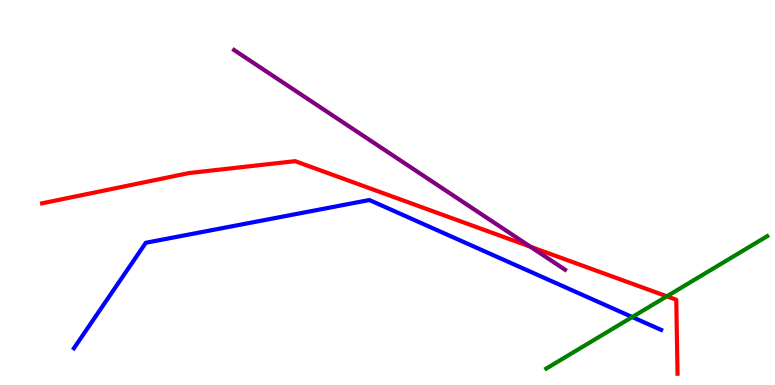[{'lines': ['blue', 'red'], 'intersections': []}, {'lines': ['green', 'red'], 'intersections': [{'x': 8.6, 'y': 2.3}]}, {'lines': ['purple', 'red'], 'intersections': [{'x': 6.84, 'y': 3.59}]}, {'lines': ['blue', 'green'], 'intersections': [{'x': 8.16, 'y': 1.77}]}, {'lines': ['blue', 'purple'], 'intersections': []}, {'lines': ['green', 'purple'], 'intersections': []}]